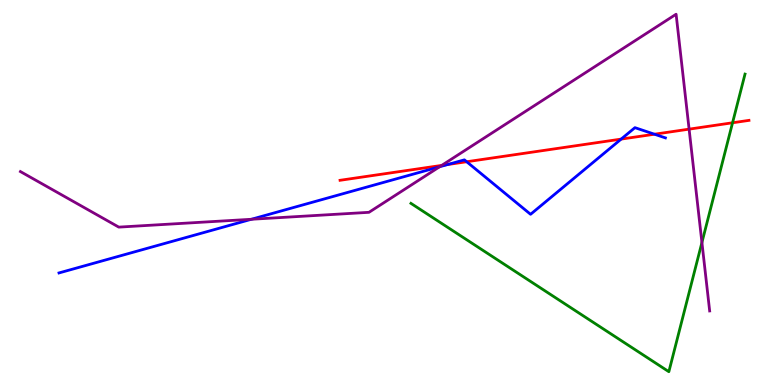[{'lines': ['blue', 'red'], 'intersections': [{'x': 5.78, 'y': 5.73}, {'x': 6.02, 'y': 5.8}, {'x': 8.01, 'y': 6.39}, {'x': 8.44, 'y': 6.51}]}, {'lines': ['green', 'red'], 'intersections': [{'x': 9.45, 'y': 6.81}]}, {'lines': ['purple', 'red'], 'intersections': [{'x': 5.7, 'y': 5.7}, {'x': 8.89, 'y': 6.65}]}, {'lines': ['blue', 'green'], 'intersections': []}, {'lines': ['blue', 'purple'], 'intersections': [{'x': 3.24, 'y': 4.3}, {'x': 5.67, 'y': 5.67}]}, {'lines': ['green', 'purple'], 'intersections': [{'x': 9.06, 'y': 3.7}]}]